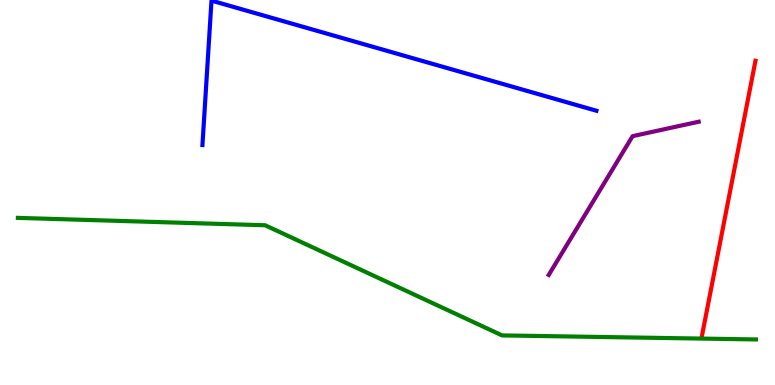[{'lines': ['blue', 'red'], 'intersections': []}, {'lines': ['green', 'red'], 'intersections': []}, {'lines': ['purple', 'red'], 'intersections': []}, {'lines': ['blue', 'green'], 'intersections': []}, {'lines': ['blue', 'purple'], 'intersections': []}, {'lines': ['green', 'purple'], 'intersections': []}]